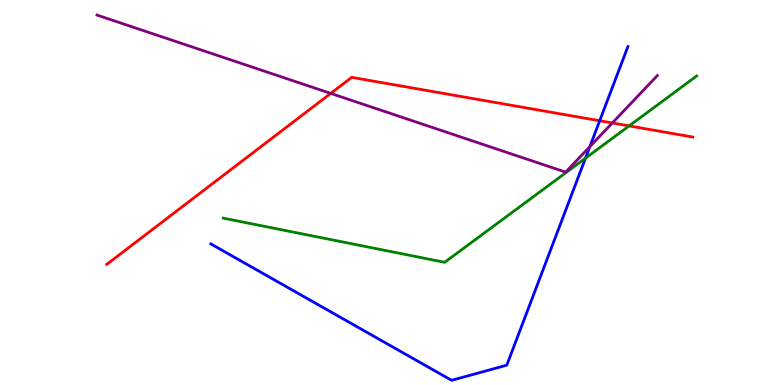[{'lines': ['blue', 'red'], 'intersections': [{'x': 7.74, 'y': 6.86}]}, {'lines': ['green', 'red'], 'intersections': [{'x': 8.12, 'y': 6.73}]}, {'lines': ['purple', 'red'], 'intersections': [{'x': 4.27, 'y': 7.57}, {'x': 7.9, 'y': 6.81}]}, {'lines': ['blue', 'green'], 'intersections': [{'x': 7.55, 'y': 5.89}]}, {'lines': ['blue', 'purple'], 'intersections': [{'x': 7.61, 'y': 6.19}]}, {'lines': ['green', 'purple'], 'intersections': []}]